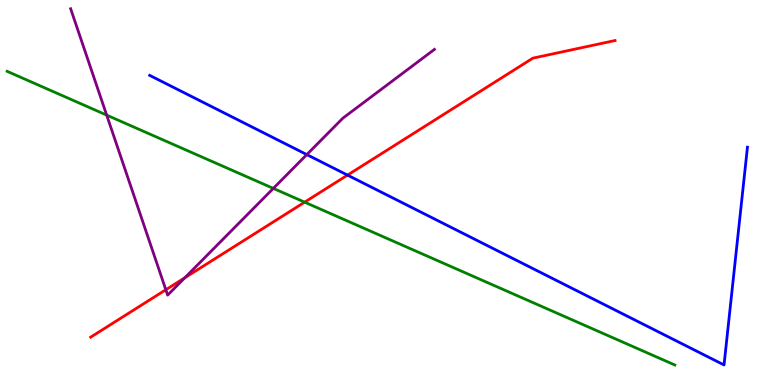[{'lines': ['blue', 'red'], 'intersections': [{'x': 4.48, 'y': 5.45}]}, {'lines': ['green', 'red'], 'intersections': [{'x': 3.93, 'y': 4.75}]}, {'lines': ['purple', 'red'], 'intersections': [{'x': 2.14, 'y': 2.47}, {'x': 2.39, 'y': 2.79}]}, {'lines': ['blue', 'green'], 'intersections': []}, {'lines': ['blue', 'purple'], 'intersections': [{'x': 3.96, 'y': 5.98}]}, {'lines': ['green', 'purple'], 'intersections': [{'x': 1.38, 'y': 7.01}, {'x': 3.53, 'y': 5.11}]}]